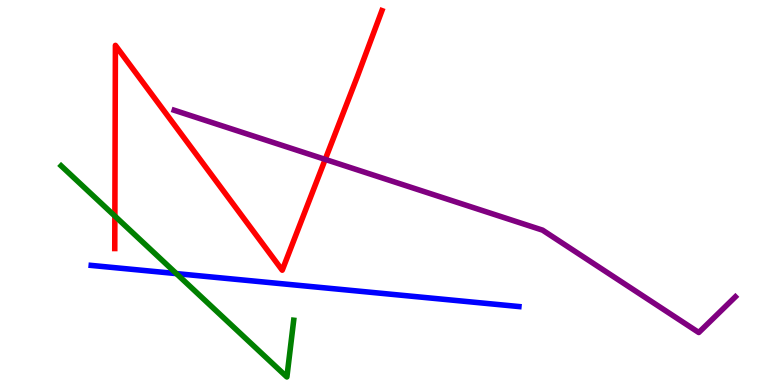[{'lines': ['blue', 'red'], 'intersections': []}, {'lines': ['green', 'red'], 'intersections': [{'x': 1.48, 'y': 4.39}]}, {'lines': ['purple', 'red'], 'intersections': [{'x': 4.2, 'y': 5.86}]}, {'lines': ['blue', 'green'], 'intersections': [{'x': 2.28, 'y': 2.89}]}, {'lines': ['blue', 'purple'], 'intersections': []}, {'lines': ['green', 'purple'], 'intersections': []}]